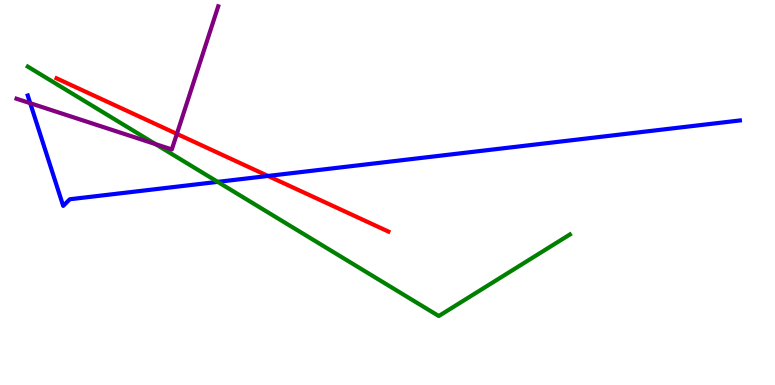[{'lines': ['blue', 'red'], 'intersections': [{'x': 3.46, 'y': 5.43}]}, {'lines': ['green', 'red'], 'intersections': []}, {'lines': ['purple', 'red'], 'intersections': [{'x': 2.28, 'y': 6.52}]}, {'lines': ['blue', 'green'], 'intersections': [{'x': 2.81, 'y': 5.28}]}, {'lines': ['blue', 'purple'], 'intersections': [{'x': 0.39, 'y': 7.32}]}, {'lines': ['green', 'purple'], 'intersections': [{'x': 2.01, 'y': 6.26}]}]